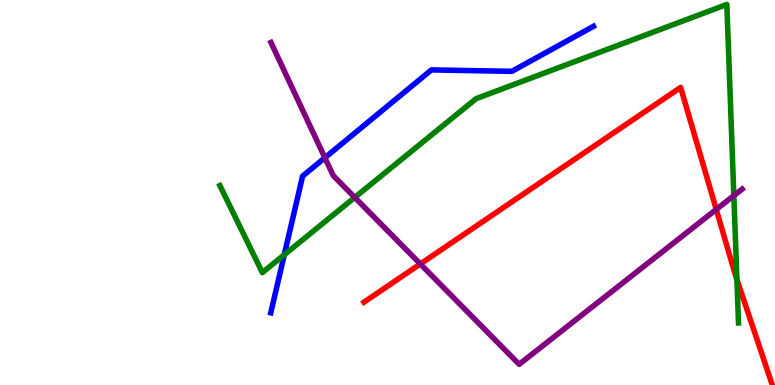[{'lines': ['blue', 'red'], 'intersections': []}, {'lines': ['green', 'red'], 'intersections': [{'x': 9.51, 'y': 2.74}]}, {'lines': ['purple', 'red'], 'intersections': [{'x': 5.42, 'y': 3.14}, {'x': 9.24, 'y': 4.56}]}, {'lines': ['blue', 'green'], 'intersections': [{'x': 3.67, 'y': 3.38}]}, {'lines': ['blue', 'purple'], 'intersections': [{'x': 4.19, 'y': 5.9}]}, {'lines': ['green', 'purple'], 'intersections': [{'x': 4.58, 'y': 4.87}, {'x': 9.47, 'y': 4.92}]}]